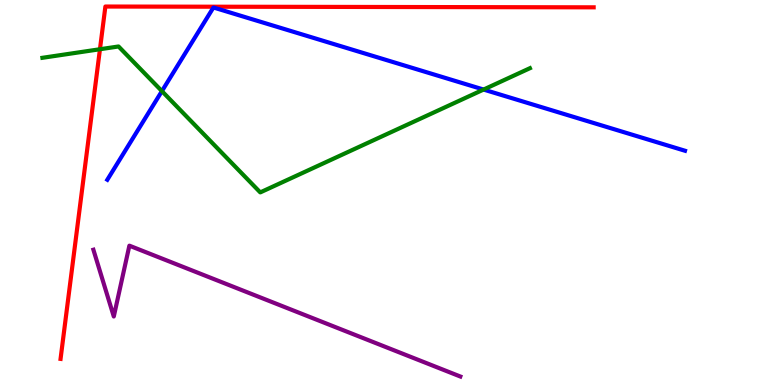[{'lines': ['blue', 'red'], 'intersections': []}, {'lines': ['green', 'red'], 'intersections': [{'x': 1.29, 'y': 8.72}]}, {'lines': ['purple', 'red'], 'intersections': []}, {'lines': ['blue', 'green'], 'intersections': [{'x': 2.09, 'y': 7.63}, {'x': 6.24, 'y': 7.67}]}, {'lines': ['blue', 'purple'], 'intersections': []}, {'lines': ['green', 'purple'], 'intersections': []}]